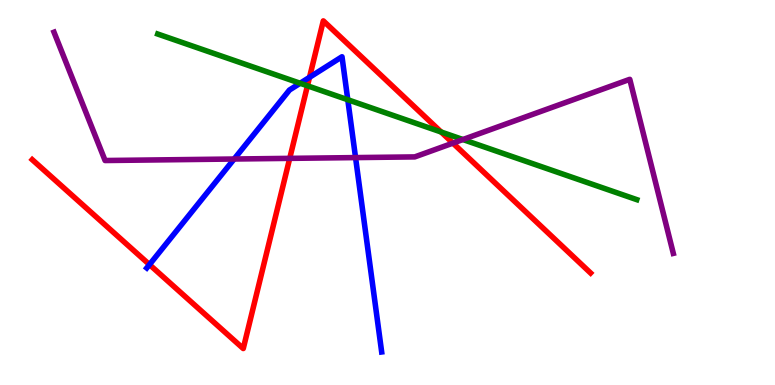[{'lines': ['blue', 'red'], 'intersections': [{'x': 1.93, 'y': 3.13}, {'x': 3.99, 'y': 7.99}]}, {'lines': ['green', 'red'], 'intersections': [{'x': 3.97, 'y': 7.77}, {'x': 5.69, 'y': 6.57}]}, {'lines': ['purple', 'red'], 'intersections': [{'x': 3.74, 'y': 5.89}, {'x': 5.84, 'y': 6.28}]}, {'lines': ['blue', 'green'], 'intersections': [{'x': 3.87, 'y': 7.84}, {'x': 4.49, 'y': 7.41}]}, {'lines': ['blue', 'purple'], 'intersections': [{'x': 3.02, 'y': 5.87}, {'x': 4.59, 'y': 5.91}]}, {'lines': ['green', 'purple'], 'intersections': [{'x': 5.97, 'y': 6.38}]}]